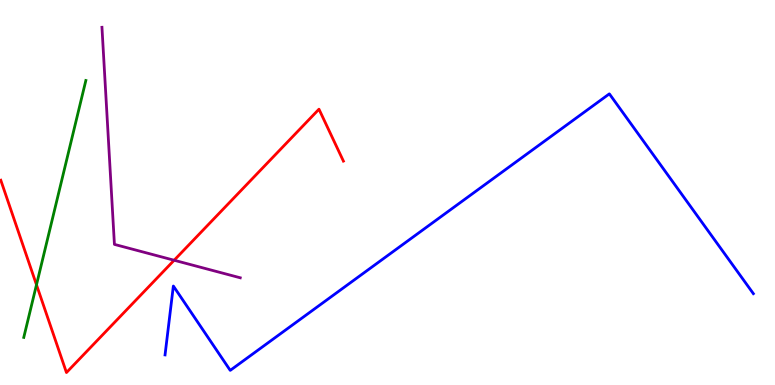[{'lines': ['blue', 'red'], 'intersections': []}, {'lines': ['green', 'red'], 'intersections': [{'x': 0.471, 'y': 2.6}]}, {'lines': ['purple', 'red'], 'intersections': [{'x': 2.25, 'y': 3.24}]}, {'lines': ['blue', 'green'], 'intersections': []}, {'lines': ['blue', 'purple'], 'intersections': []}, {'lines': ['green', 'purple'], 'intersections': []}]